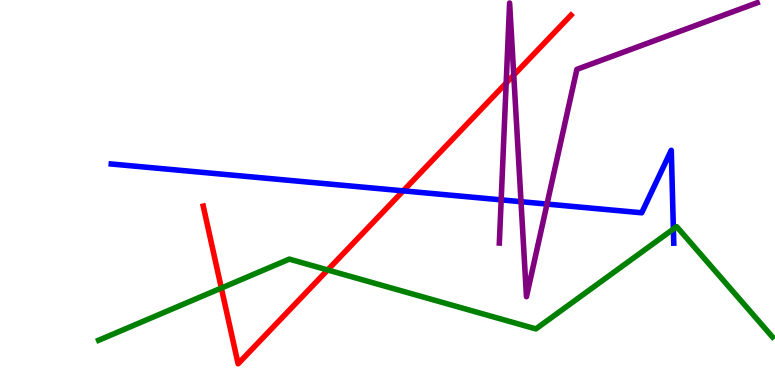[{'lines': ['blue', 'red'], 'intersections': [{'x': 5.2, 'y': 5.04}]}, {'lines': ['green', 'red'], 'intersections': [{'x': 2.86, 'y': 2.52}, {'x': 4.23, 'y': 2.99}]}, {'lines': ['purple', 'red'], 'intersections': [{'x': 6.53, 'y': 7.84}, {'x': 6.63, 'y': 8.05}]}, {'lines': ['blue', 'green'], 'intersections': [{'x': 8.69, 'y': 4.05}]}, {'lines': ['blue', 'purple'], 'intersections': [{'x': 6.47, 'y': 4.81}, {'x': 6.72, 'y': 4.76}, {'x': 7.06, 'y': 4.7}]}, {'lines': ['green', 'purple'], 'intersections': []}]